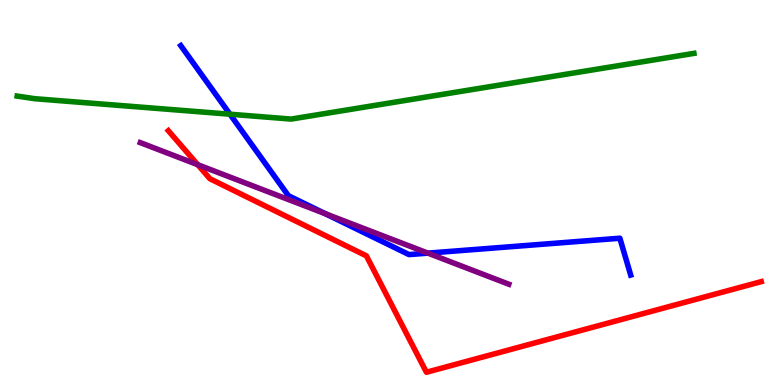[{'lines': ['blue', 'red'], 'intersections': []}, {'lines': ['green', 'red'], 'intersections': []}, {'lines': ['purple', 'red'], 'intersections': [{'x': 2.55, 'y': 5.72}]}, {'lines': ['blue', 'green'], 'intersections': [{'x': 2.97, 'y': 7.03}]}, {'lines': ['blue', 'purple'], 'intersections': [{'x': 4.2, 'y': 4.45}, {'x': 5.52, 'y': 3.43}]}, {'lines': ['green', 'purple'], 'intersections': []}]